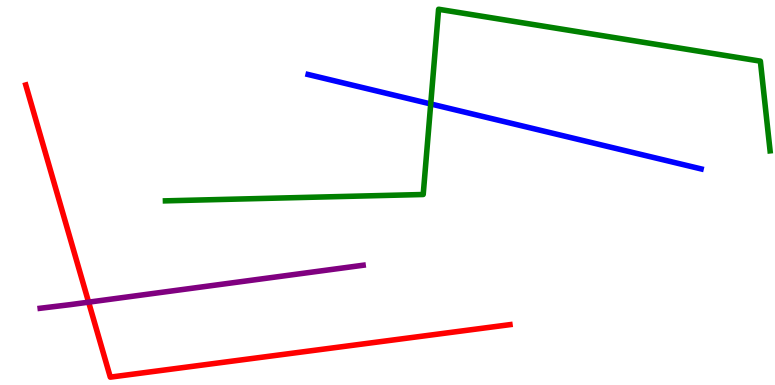[{'lines': ['blue', 'red'], 'intersections': []}, {'lines': ['green', 'red'], 'intersections': []}, {'lines': ['purple', 'red'], 'intersections': [{'x': 1.14, 'y': 2.15}]}, {'lines': ['blue', 'green'], 'intersections': [{'x': 5.56, 'y': 7.3}]}, {'lines': ['blue', 'purple'], 'intersections': []}, {'lines': ['green', 'purple'], 'intersections': []}]